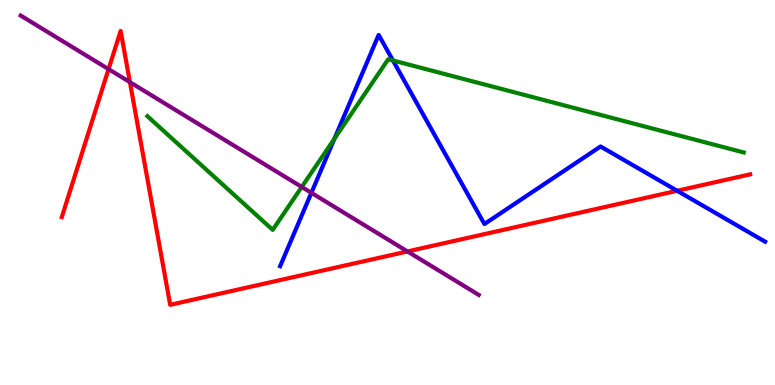[{'lines': ['blue', 'red'], 'intersections': [{'x': 8.74, 'y': 5.04}]}, {'lines': ['green', 'red'], 'intersections': []}, {'lines': ['purple', 'red'], 'intersections': [{'x': 1.4, 'y': 8.2}, {'x': 1.68, 'y': 7.87}, {'x': 5.26, 'y': 3.47}]}, {'lines': ['blue', 'green'], 'intersections': [{'x': 4.32, 'y': 6.4}, {'x': 5.07, 'y': 8.43}]}, {'lines': ['blue', 'purple'], 'intersections': [{'x': 4.02, 'y': 4.99}]}, {'lines': ['green', 'purple'], 'intersections': [{'x': 3.89, 'y': 5.14}]}]